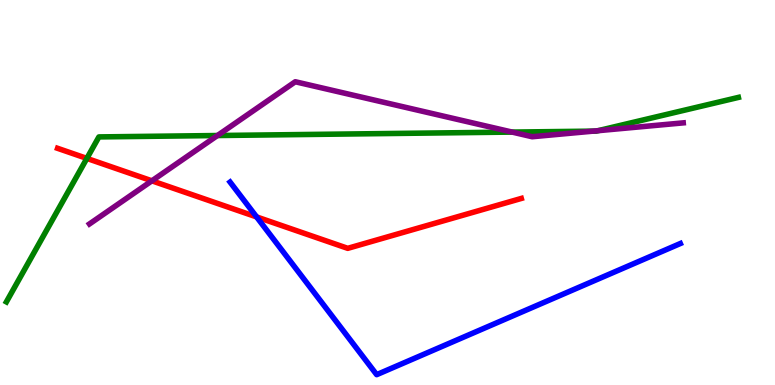[{'lines': ['blue', 'red'], 'intersections': [{'x': 3.31, 'y': 4.37}]}, {'lines': ['green', 'red'], 'intersections': [{'x': 1.12, 'y': 5.89}]}, {'lines': ['purple', 'red'], 'intersections': [{'x': 1.96, 'y': 5.3}]}, {'lines': ['blue', 'green'], 'intersections': []}, {'lines': ['blue', 'purple'], 'intersections': []}, {'lines': ['green', 'purple'], 'intersections': [{'x': 2.81, 'y': 6.48}, {'x': 6.61, 'y': 6.57}, {'x': 7.65, 'y': 6.59}, {'x': 7.72, 'y': 6.61}]}]